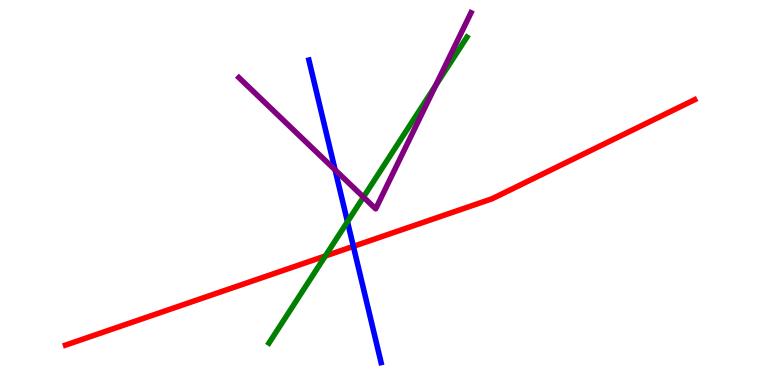[{'lines': ['blue', 'red'], 'intersections': [{'x': 4.56, 'y': 3.6}]}, {'lines': ['green', 'red'], 'intersections': [{'x': 4.2, 'y': 3.35}]}, {'lines': ['purple', 'red'], 'intersections': []}, {'lines': ['blue', 'green'], 'intersections': [{'x': 4.48, 'y': 4.24}]}, {'lines': ['blue', 'purple'], 'intersections': [{'x': 4.32, 'y': 5.59}]}, {'lines': ['green', 'purple'], 'intersections': [{'x': 4.69, 'y': 4.88}, {'x': 5.62, 'y': 7.78}]}]